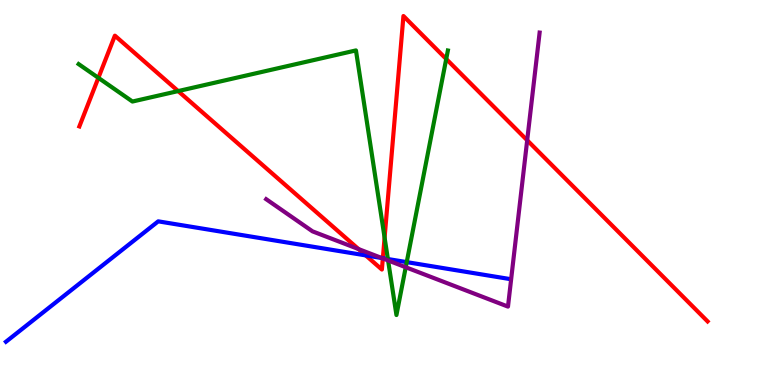[{'lines': ['blue', 'red'], 'intersections': [{'x': 4.72, 'y': 3.37}, {'x': 4.94, 'y': 3.29}]}, {'lines': ['green', 'red'], 'intersections': [{'x': 1.27, 'y': 7.98}, {'x': 2.3, 'y': 7.63}, {'x': 4.96, 'y': 3.83}, {'x': 5.76, 'y': 8.47}]}, {'lines': ['purple', 'red'], 'intersections': [{'x': 4.63, 'y': 3.53}, {'x': 4.94, 'y': 3.29}, {'x': 6.8, 'y': 6.36}]}, {'lines': ['blue', 'green'], 'intersections': [{'x': 5.0, 'y': 3.27}, {'x': 5.25, 'y': 3.19}]}, {'lines': ['blue', 'purple'], 'intersections': [{'x': 4.93, 'y': 3.3}]}, {'lines': ['green', 'purple'], 'intersections': [{'x': 5.01, 'y': 3.24}, {'x': 5.24, 'y': 3.06}]}]